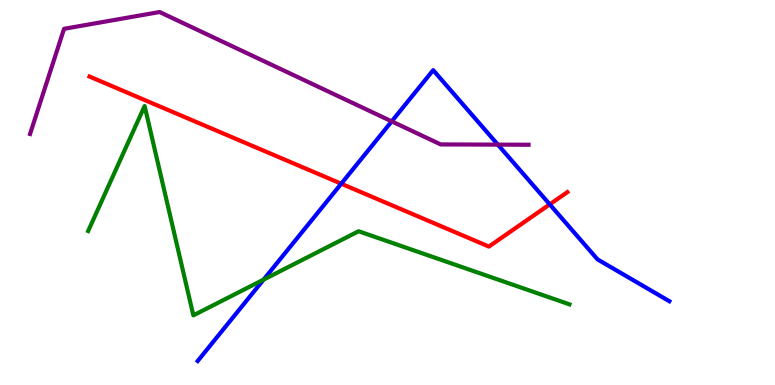[{'lines': ['blue', 'red'], 'intersections': [{'x': 4.4, 'y': 5.23}, {'x': 7.09, 'y': 4.69}]}, {'lines': ['green', 'red'], 'intersections': []}, {'lines': ['purple', 'red'], 'intersections': []}, {'lines': ['blue', 'green'], 'intersections': [{'x': 3.4, 'y': 2.74}]}, {'lines': ['blue', 'purple'], 'intersections': [{'x': 5.05, 'y': 6.85}, {'x': 6.42, 'y': 6.24}]}, {'lines': ['green', 'purple'], 'intersections': []}]